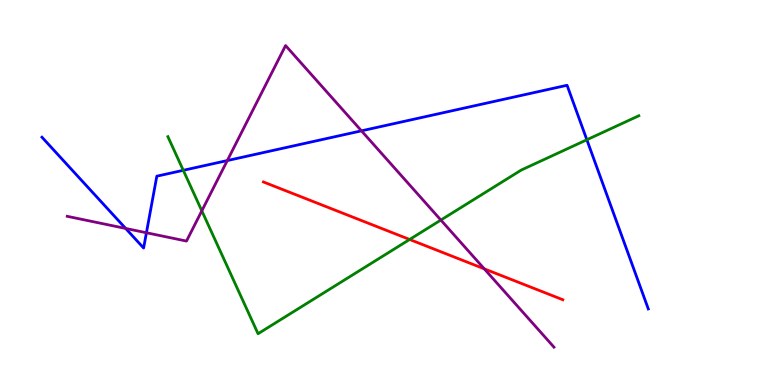[{'lines': ['blue', 'red'], 'intersections': []}, {'lines': ['green', 'red'], 'intersections': [{'x': 5.29, 'y': 3.78}]}, {'lines': ['purple', 'red'], 'intersections': [{'x': 6.25, 'y': 3.02}]}, {'lines': ['blue', 'green'], 'intersections': [{'x': 2.36, 'y': 5.58}, {'x': 7.57, 'y': 6.37}]}, {'lines': ['blue', 'purple'], 'intersections': [{'x': 1.62, 'y': 4.07}, {'x': 1.89, 'y': 3.95}, {'x': 2.93, 'y': 5.83}, {'x': 4.66, 'y': 6.6}]}, {'lines': ['green', 'purple'], 'intersections': [{'x': 2.6, 'y': 4.52}, {'x': 5.69, 'y': 4.28}]}]